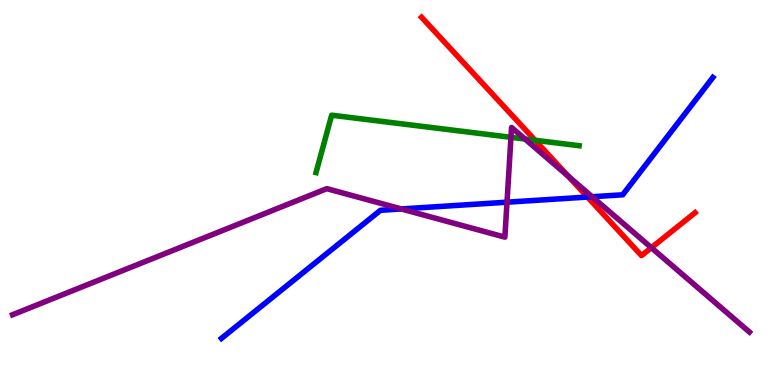[{'lines': ['blue', 'red'], 'intersections': [{'x': 7.58, 'y': 4.88}]}, {'lines': ['green', 'red'], 'intersections': [{'x': 6.9, 'y': 6.36}]}, {'lines': ['purple', 'red'], 'intersections': [{'x': 7.33, 'y': 5.42}, {'x': 8.4, 'y': 3.57}]}, {'lines': ['blue', 'green'], 'intersections': []}, {'lines': ['blue', 'purple'], 'intersections': [{'x': 5.18, 'y': 4.57}, {'x': 6.54, 'y': 4.75}, {'x': 7.64, 'y': 4.89}]}, {'lines': ['green', 'purple'], 'intersections': [{'x': 6.59, 'y': 6.43}, {'x': 6.77, 'y': 6.39}]}]